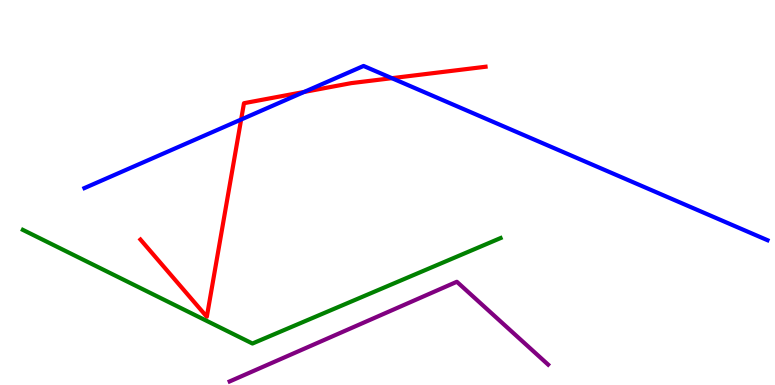[{'lines': ['blue', 'red'], 'intersections': [{'x': 3.11, 'y': 6.9}, {'x': 3.92, 'y': 7.61}, {'x': 5.06, 'y': 7.97}]}, {'lines': ['green', 'red'], 'intersections': []}, {'lines': ['purple', 'red'], 'intersections': []}, {'lines': ['blue', 'green'], 'intersections': []}, {'lines': ['blue', 'purple'], 'intersections': []}, {'lines': ['green', 'purple'], 'intersections': []}]